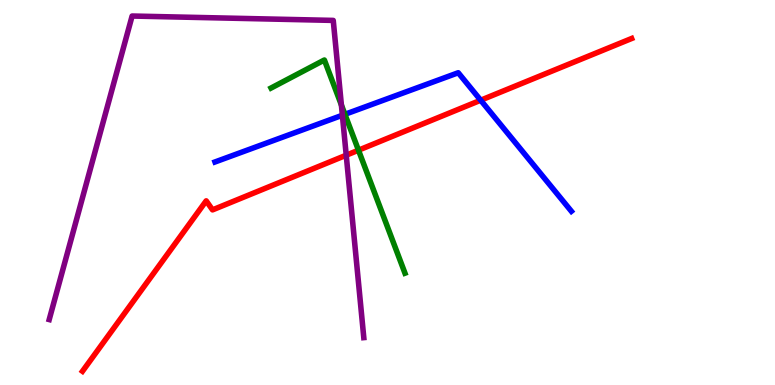[{'lines': ['blue', 'red'], 'intersections': [{'x': 6.2, 'y': 7.4}]}, {'lines': ['green', 'red'], 'intersections': [{'x': 4.63, 'y': 6.1}]}, {'lines': ['purple', 'red'], 'intersections': [{'x': 4.47, 'y': 5.97}]}, {'lines': ['blue', 'green'], 'intersections': [{'x': 4.45, 'y': 7.03}]}, {'lines': ['blue', 'purple'], 'intersections': [{'x': 4.42, 'y': 7.01}]}, {'lines': ['green', 'purple'], 'intersections': [{'x': 4.41, 'y': 7.27}]}]